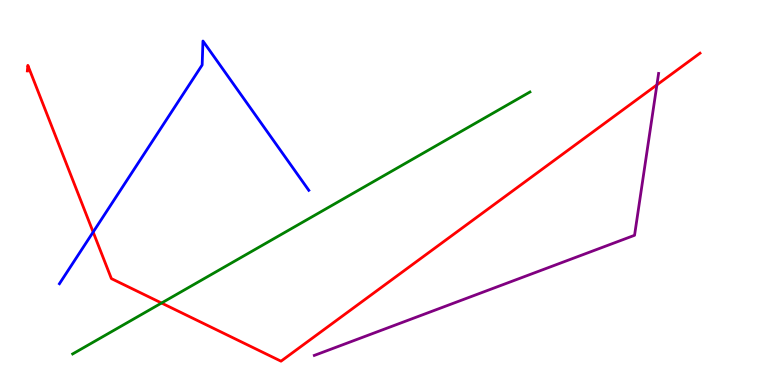[{'lines': ['blue', 'red'], 'intersections': [{'x': 1.2, 'y': 3.97}]}, {'lines': ['green', 'red'], 'intersections': [{'x': 2.08, 'y': 2.13}]}, {'lines': ['purple', 'red'], 'intersections': [{'x': 8.48, 'y': 7.8}]}, {'lines': ['blue', 'green'], 'intersections': []}, {'lines': ['blue', 'purple'], 'intersections': []}, {'lines': ['green', 'purple'], 'intersections': []}]